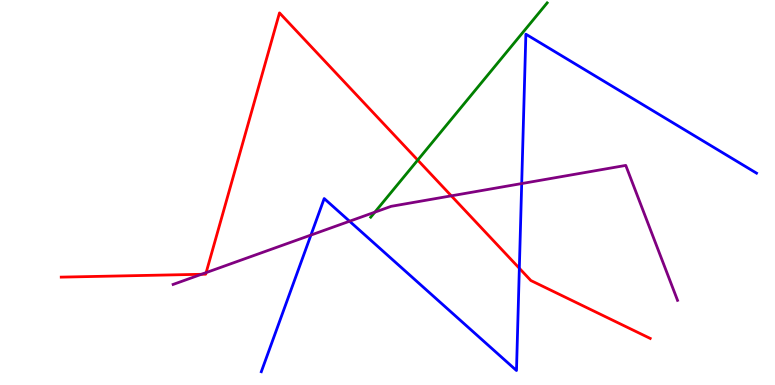[{'lines': ['blue', 'red'], 'intersections': [{'x': 6.7, 'y': 3.03}]}, {'lines': ['green', 'red'], 'intersections': [{'x': 5.39, 'y': 5.84}]}, {'lines': ['purple', 'red'], 'intersections': [{'x': 2.6, 'y': 2.88}, {'x': 2.66, 'y': 2.92}, {'x': 5.82, 'y': 4.91}]}, {'lines': ['blue', 'green'], 'intersections': []}, {'lines': ['blue', 'purple'], 'intersections': [{'x': 4.01, 'y': 3.89}, {'x': 4.51, 'y': 4.25}, {'x': 6.73, 'y': 5.23}]}, {'lines': ['green', 'purple'], 'intersections': [{'x': 4.84, 'y': 4.49}]}]